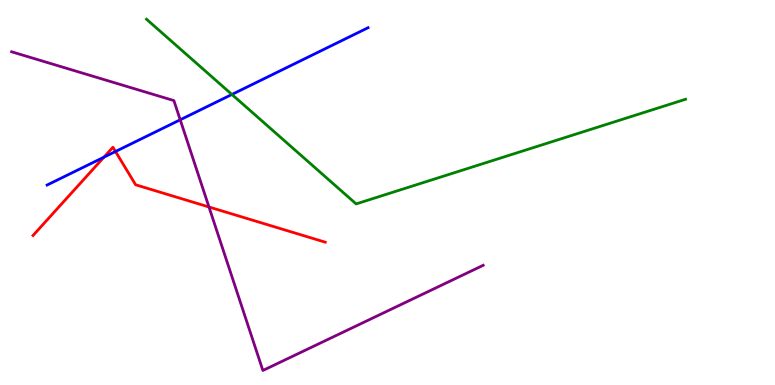[{'lines': ['blue', 'red'], 'intersections': [{'x': 1.34, 'y': 5.92}, {'x': 1.49, 'y': 6.06}]}, {'lines': ['green', 'red'], 'intersections': []}, {'lines': ['purple', 'red'], 'intersections': [{'x': 2.7, 'y': 4.62}]}, {'lines': ['blue', 'green'], 'intersections': [{'x': 2.99, 'y': 7.55}]}, {'lines': ['blue', 'purple'], 'intersections': [{'x': 2.33, 'y': 6.89}]}, {'lines': ['green', 'purple'], 'intersections': []}]